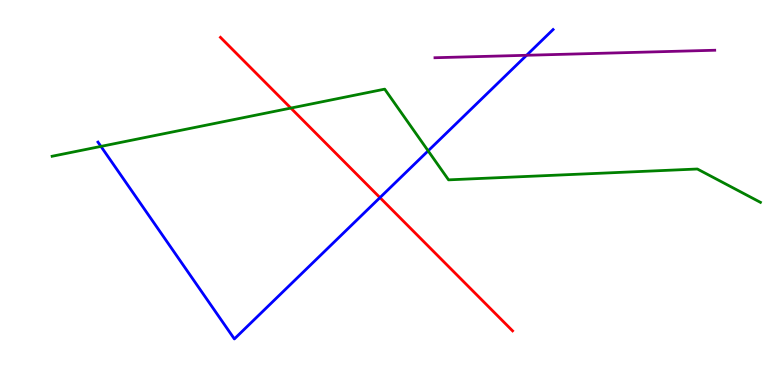[{'lines': ['blue', 'red'], 'intersections': [{'x': 4.9, 'y': 4.87}]}, {'lines': ['green', 'red'], 'intersections': [{'x': 3.75, 'y': 7.19}]}, {'lines': ['purple', 'red'], 'intersections': []}, {'lines': ['blue', 'green'], 'intersections': [{'x': 1.3, 'y': 6.2}, {'x': 5.52, 'y': 6.08}]}, {'lines': ['blue', 'purple'], 'intersections': [{'x': 6.79, 'y': 8.56}]}, {'lines': ['green', 'purple'], 'intersections': []}]